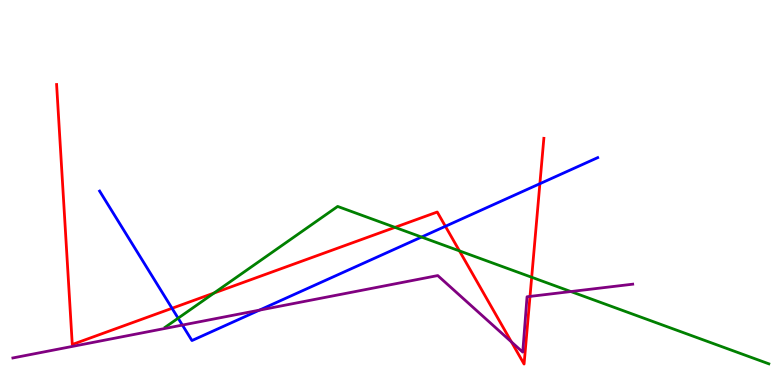[{'lines': ['blue', 'red'], 'intersections': [{'x': 2.22, 'y': 1.99}, {'x': 5.75, 'y': 4.12}, {'x': 6.97, 'y': 5.23}]}, {'lines': ['green', 'red'], 'intersections': [{'x': 2.76, 'y': 2.39}, {'x': 5.1, 'y': 4.09}, {'x': 5.93, 'y': 3.48}, {'x': 6.86, 'y': 2.8}]}, {'lines': ['purple', 'red'], 'intersections': [{'x': 6.6, 'y': 1.12}, {'x': 6.84, 'y': 2.3}]}, {'lines': ['blue', 'green'], 'intersections': [{'x': 2.3, 'y': 1.74}, {'x': 5.44, 'y': 3.84}]}, {'lines': ['blue', 'purple'], 'intersections': [{'x': 2.35, 'y': 1.56}, {'x': 3.35, 'y': 1.94}]}, {'lines': ['green', 'purple'], 'intersections': [{'x': 7.37, 'y': 2.43}]}]